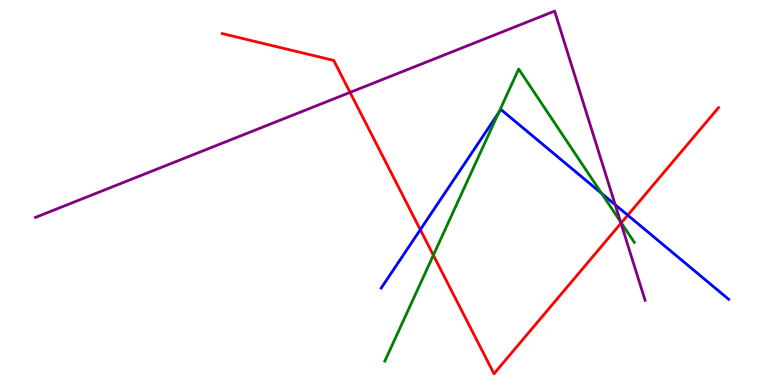[{'lines': ['blue', 'red'], 'intersections': [{'x': 5.42, 'y': 4.03}, {'x': 8.1, 'y': 4.41}]}, {'lines': ['green', 'red'], 'intersections': [{'x': 5.59, 'y': 3.37}, {'x': 8.02, 'y': 4.21}]}, {'lines': ['purple', 'red'], 'intersections': [{'x': 4.52, 'y': 7.6}, {'x': 8.01, 'y': 4.2}]}, {'lines': ['blue', 'green'], 'intersections': [{'x': 6.43, 'y': 7.07}, {'x': 7.76, 'y': 4.97}]}, {'lines': ['blue', 'purple'], 'intersections': [{'x': 7.94, 'y': 4.68}]}, {'lines': ['green', 'purple'], 'intersections': [{'x': 8.01, 'y': 4.24}]}]